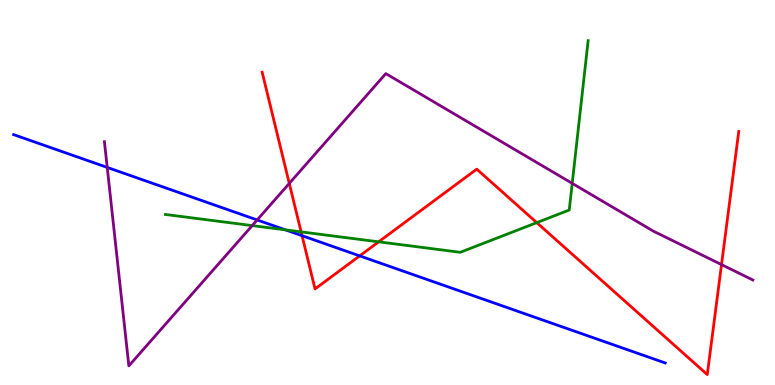[{'lines': ['blue', 'red'], 'intersections': [{'x': 3.9, 'y': 3.88}, {'x': 4.64, 'y': 3.35}]}, {'lines': ['green', 'red'], 'intersections': [{'x': 3.89, 'y': 3.98}, {'x': 4.89, 'y': 3.72}, {'x': 6.93, 'y': 4.22}]}, {'lines': ['purple', 'red'], 'intersections': [{'x': 3.73, 'y': 5.24}, {'x': 9.31, 'y': 3.13}]}, {'lines': ['blue', 'green'], 'intersections': [{'x': 3.68, 'y': 4.03}]}, {'lines': ['blue', 'purple'], 'intersections': [{'x': 1.38, 'y': 5.65}, {'x': 3.32, 'y': 4.29}]}, {'lines': ['green', 'purple'], 'intersections': [{'x': 3.25, 'y': 4.14}, {'x': 7.38, 'y': 5.24}]}]